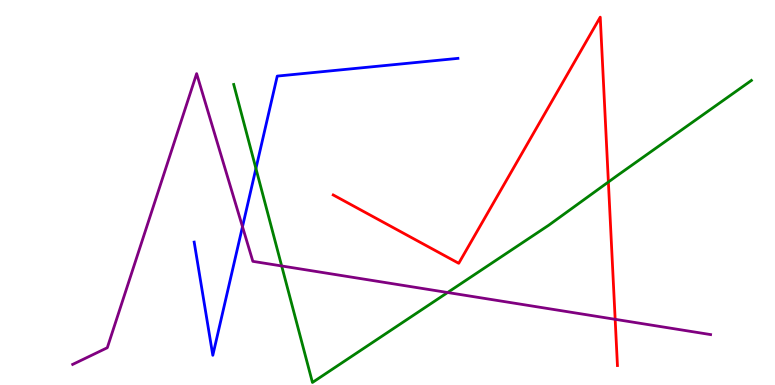[{'lines': ['blue', 'red'], 'intersections': []}, {'lines': ['green', 'red'], 'intersections': [{'x': 7.85, 'y': 5.27}]}, {'lines': ['purple', 'red'], 'intersections': [{'x': 7.94, 'y': 1.71}]}, {'lines': ['blue', 'green'], 'intersections': [{'x': 3.3, 'y': 5.62}]}, {'lines': ['blue', 'purple'], 'intersections': [{'x': 3.13, 'y': 4.11}]}, {'lines': ['green', 'purple'], 'intersections': [{'x': 3.63, 'y': 3.09}, {'x': 5.78, 'y': 2.4}]}]